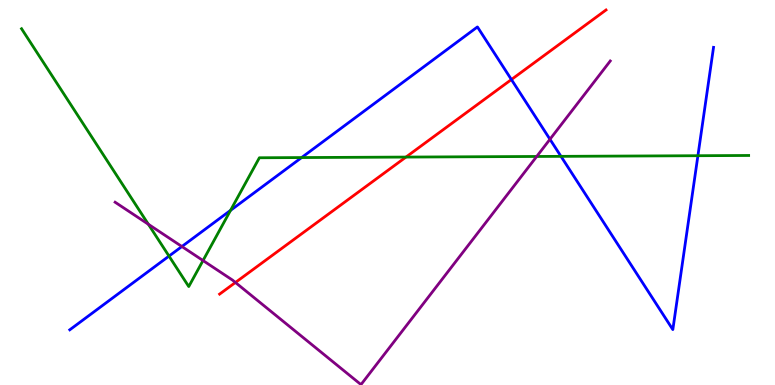[{'lines': ['blue', 'red'], 'intersections': [{'x': 6.6, 'y': 7.93}]}, {'lines': ['green', 'red'], 'intersections': [{'x': 5.24, 'y': 5.92}]}, {'lines': ['purple', 'red'], 'intersections': [{'x': 3.04, 'y': 2.66}]}, {'lines': ['blue', 'green'], 'intersections': [{'x': 2.18, 'y': 3.35}, {'x': 2.97, 'y': 4.54}, {'x': 3.89, 'y': 5.91}, {'x': 7.24, 'y': 5.94}, {'x': 9.01, 'y': 5.96}]}, {'lines': ['blue', 'purple'], 'intersections': [{'x': 2.35, 'y': 3.6}, {'x': 7.1, 'y': 6.38}]}, {'lines': ['green', 'purple'], 'intersections': [{'x': 1.91, 'y': 4.17}, {'x': 2.62, 'y': 3.23}, {'x': 6.93, 'y': 5.94}]}]